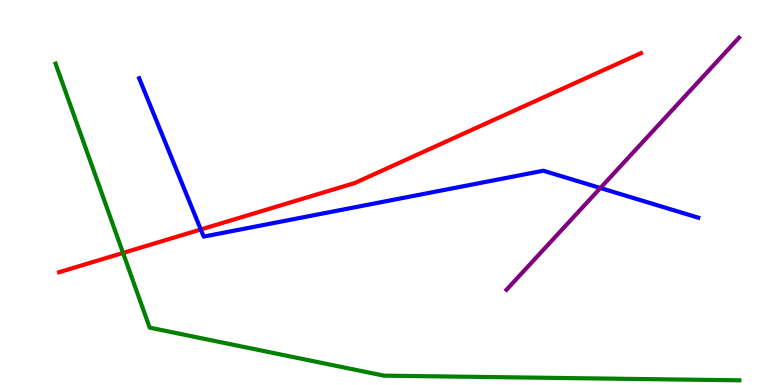[{'lines': ['blue', 'red'], 'intersections': [{'x': 2.59, 'y': 4.04}]}, {'lines': ['green', 'red'], 'intersections': [{'x': 1.59, 'y': 3.43}]}, {'lines': ['purple', 'red'], 'intersections': []}, {'lines': ['blue', 'green'], 'intersections': []}, {'lines': ['blue', 'purple'], 'intersections': [{'x': 7.75, 'y': 5.12}]}, {'lines': ['green', 'purple'], 'intersections': []}]